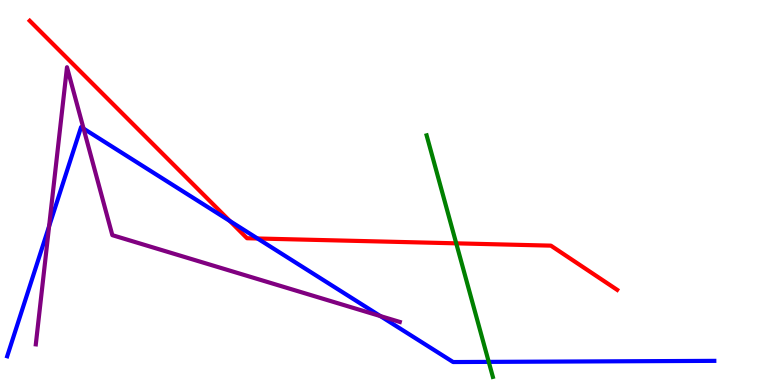[{'lines': ['blue', 'red'], 'intersections': [{'x': 2.97, 'y': 4.26}, {'x': 3.32, 'y': 3.81}]}, {'lines': ['green', 'red'], 'intersections': [{'x': 5.89, 'y': 3.68}]}, {'lines': ['purple', 'red'], 'intersections': []}, {'lines': ['blue', 'green'], 'intersections': [{'x': 6.31, 'y': 0.6}]}, {'lines': ['blue', 'purple'], 'intersections': [{'x': 0.633, 'y': 4.12}, {'x': 1.08, 'y': 6.66}, {'x': 4.91, 'y': 1.79}]}, {'lines': ['green', 'purple'], 'intersections': []}]